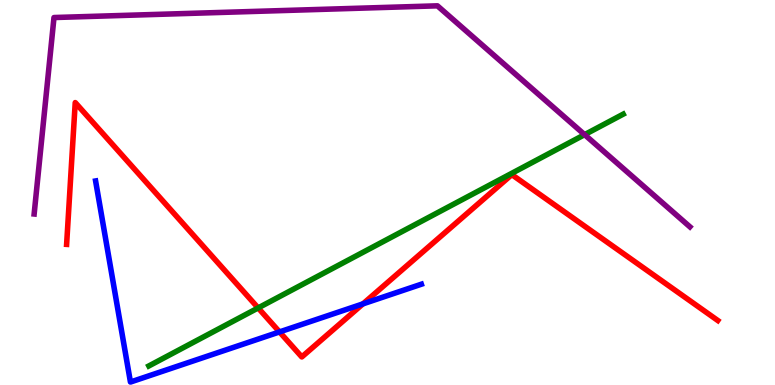[{'lines': ['blue', 'red'], 'intersections': [{'x': 3.61, 'y': 1.38}, {'x': 4.68, 'y': 2.11}]}, {'lines': ['green', 'red'], 'intersections': [{'x': 3.33, 'y': 2.0}]}, {'lines': ['purple', 'red'], 'intersections': []}, {'lines': ['blue', 'green'], 'intersections': []}, {'lines': ['blue', 'purple'], 'intersections': []}, {'lines': ['green', 'purple'], 'intersections': [{'x': 7.54, 'y': 6.5}]}]